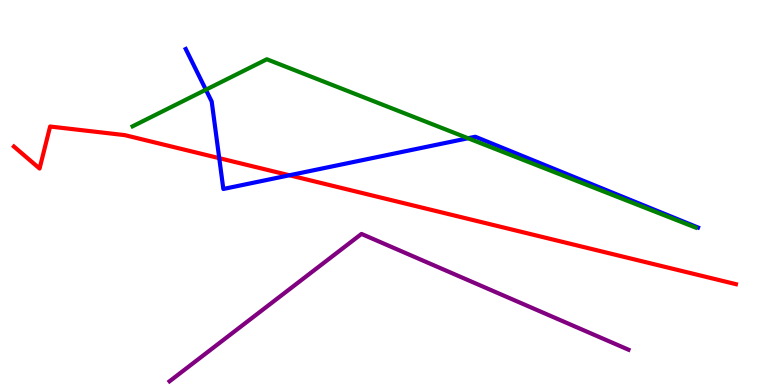[{'lines': ['blue', 'red'], 'intersections': [{'x': 2.83, 'y': 5.89}, {'x': 3.73, 'y': 5.45}]}, {'lines': ['green', 'red'], 'intersections': []}, {'lines': ['purple', 'red'], 'intersections': []}, {'lines': ['blue', 'green'], 'intersections': [{'x': 2.66, 'y': 7.67}, {'x': 6.04, 'y': 6.41}]}, {'lines': ['blue', 'purple'], 'intersections': []}, {'lines': ['green', 'purple'], 'intersections': []}]